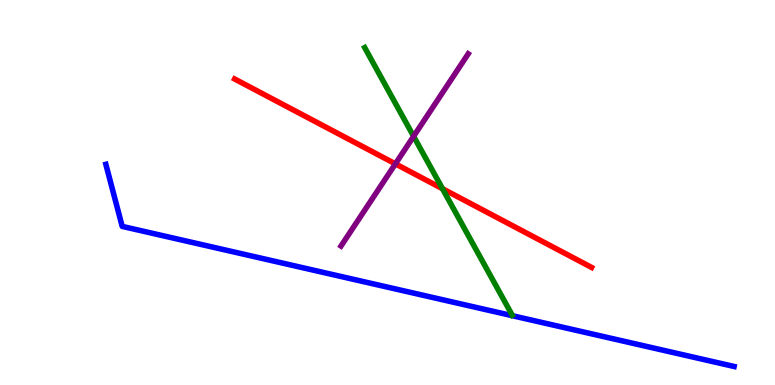[{'lines': ['blue', 'red'], 'intersections': []}, {'lines': ['green', 'red'], 'intersections': [{'x': 5.71, 'y': 5.1}]}, {'lines': ['purple', 'red'], 'intersections': [{'x': 5.1, 'y': 5.74}]}, {'lines': ['blue', 'green'], 'intersections': []}, {'lines': ['blue', 'purple'], 'intersections': []}, {'lines': ['green', 'purple'], 'intersections': [{'x': 5.34, 'y': 6.46}]}]